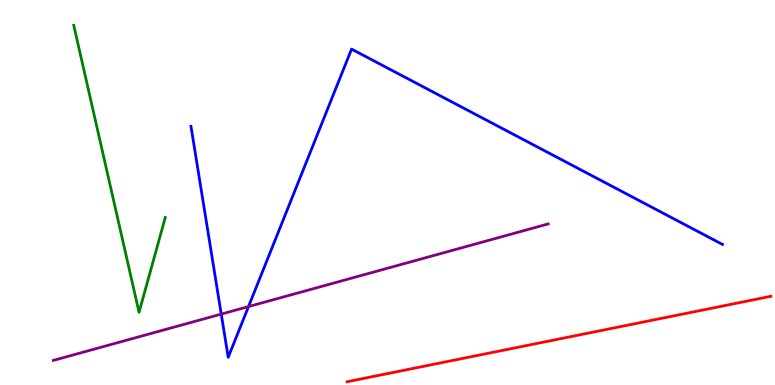[{'lines': ['blue', 'red'], 'intersections': []}, {'lines': ['green', 'red'], 'intersections': []}, {'lines': ['purple', 'red'], 'intersections': []}, {'lines': ['blue', 'green'], 'intersections': []}, {'lines': ['blue', 'purple'], 'intersections': [{'x': 2.85, 'y': 1.84}, {'x': 3.21, 'y': 2.04}]}, {'lines': ['green', 'purple'], 'intersections': []}]